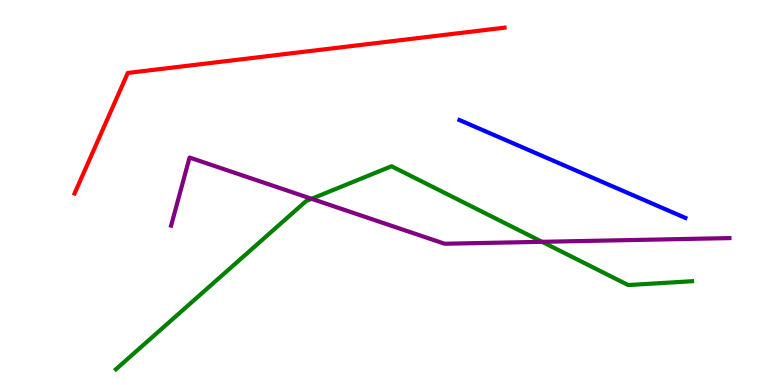[{'lines': ['blue', 'red'], 'intersections': []}, {'lines': ['green', 'red'], 'intersections': []}, {'lines': ['purple', 'red'], 'intersections': []}, {'lines': ['blue', 'green'], 'intersections': []}, {'lines': ['blue', 'purple'], 'intersections': []}, {'lines': ['green', 'purple'], 'intersections': [{'x': 4.02, 'y': 4.84}, {'x': 6.99, 'y': 3.72}]}]